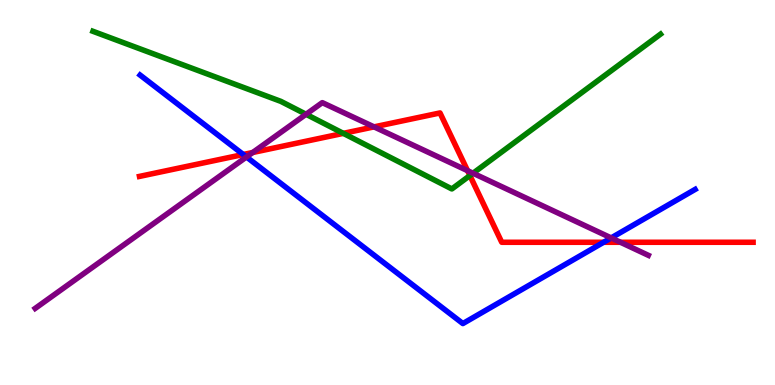[{'lines': ['blue', 'red'], 'intersections': [{'x': 3.14, 'y': 5.99}, {'x': 7.79, 'y': 3.71}]}, {'lines': ['green', 'red'], 'intersections': [{'x': 4.43, 'y': 6.54}, {'x': 6.06, 'y': 5.44}]}, {'lines': ['purple', 'red'], 'intersections': [{'x': 3.26, 'y': 6.04}, {'x': 4.83, 'y': 6.7}, {'x': 6.03, 'y': 5.57}, {'x': 8.01, 'y': 3.71}]}, {'lines': ['blue', 'green'], 'intersections': []}, {'lines': ['blue', 'purple'], 'intersections': [{'x': 3.18, 'y': 5.92}, {'x': 7.89, 'y': 3.82}]}, {'lines': ['green', 'purple'], 'intersections': [{'x': 3.95, 'y': 7.03}, {'x': 6.1, 'y': 5.5}]}]